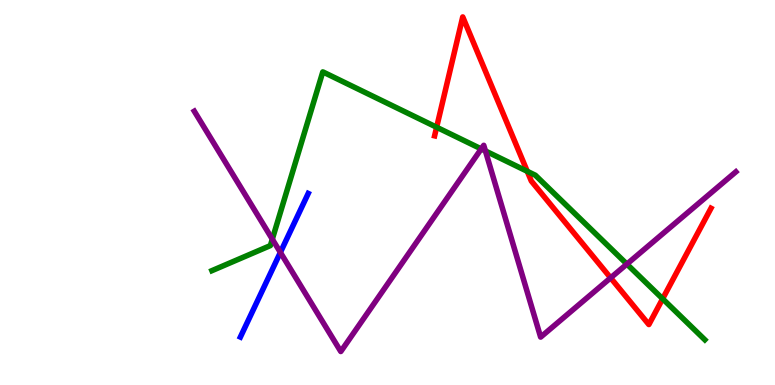[{'lines': ['blue', 'red'], 'intersections': []}, {'lines': ['green', 'red'], 'intersections': [{'x': 5.63, 'y': 6.7}, {'x': 6.8, 'y': 5.55}, {'x': 8.55, 'y': 2.24}]}, {'lines': ['purple', 'red'], 'intersections': [{'x': 7.88, 'y': 2.78}]}, {'lines': ['blue', 'green'], 'intersections': []}, {'lines': ['blue', 'purple'], 'intersections': [{'x': 3.62, 'y': 3.44}]}, {'lines': ['green', 'purple'], 'intersections': [{'x': 3.51, 'y': 3.79}, {'x': 6.21, 'y': 6.13}, {'x': 6.26, 'y': 6.08}, {'x': 8.09, 'y': 3.14}]}]